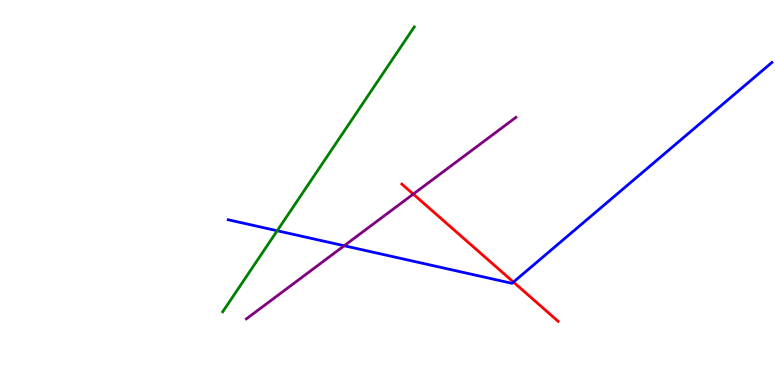[{'lines': ['blue', 'red'], 'intersections': [{'x': 6.63, 'y': 2.67}]}, {'lines': ['green', 'red'], 'intersections': []}, {'lines': ['purple', 'red'], 'intersections': [{'x': 5.33, 'y': 4.96}]}, {'lines': ['blue', 'green'], 'intersections': [{'x': 3.58, 'y': 4.01}]}, {'lines': ['blue', 'purple'], 'intersections': [{'x': 4.44, 'y': 3.62}]}, {'lines': ['green', 'purple'], 'intersections': []}]